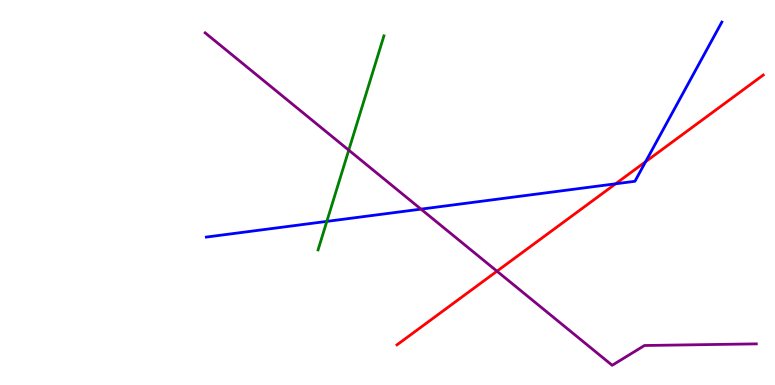[{'lines': ['blue', 'red'], 'intersections': [{'x': 7.94, 'y': 5.23}, {'x': 8.33, 'y': 5.8}]}, {'lines': ['green', 'red'], 'intersections': []}, {'lines': ['purple', 'red'], 'intersections': [{'x': 6.41, 'y': 2.96}]}, {'lines': ['blue', 'green'], 'intersections': [{'x': 4.22, 'y': 4.25}]}, {'lines': ['blue', 'purple'], 'intersections': [{'x': 5.43, 'y': 4.57}]}, {'lines': ['green', 'purple'], 'intersections': [{'x': 4.5, 'y': 6.1}]}]